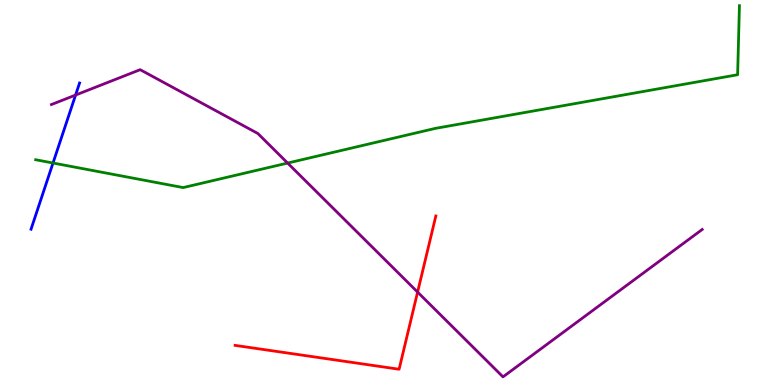[{'lines': ['blue', 'red'], 'intersections': []}, {'lines': ['green', 'red'], 'intersections': []}, {'lines': ['purple', 'red'], 'intersections': [{'x': 5.39, 'y': 2.41}]}, {'lines': ['blue', 'green'], 'intersections': [{'x': 0.684, 'y': 5.77}]}, {'lines': ['blue', 'purple'], 'intersections': [{'x': 0.975, 'y': 7.53}]}, {'lines': ['green', 'purple'], 'intersections': [{'x': 3.71, 'y': 5.76}]}]